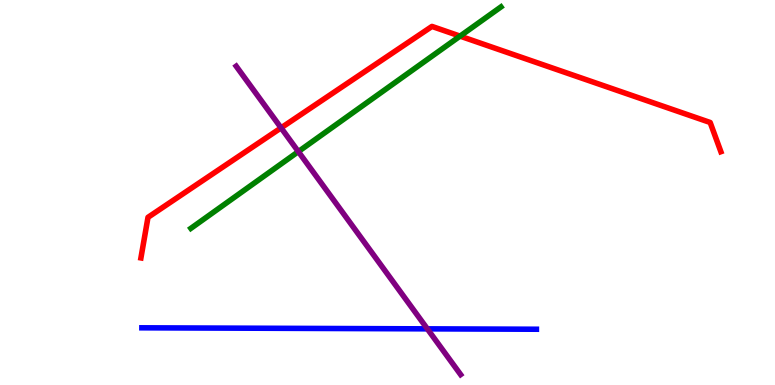[{'lines': ['blue', 'red'], 'intersections': []}, {'lines': ['green', 'red'], 'intersections': [{'x': 5.94, 'y': 9.06}]}, {'lines': ['purple', 'red'], 'intersections': [{'x': 3.63, 'y': 6.68}]}, {'lines': ['blue', 'green'], 'intersections': []}, {'lines': ['blue', 'purple'], 'intersections': [{'x': 5.51, 'y': 1.46}]}, {'lines': ['green', 'purple'], 'intersections': [{'x': 3.85, 'y': 6.06}]}]